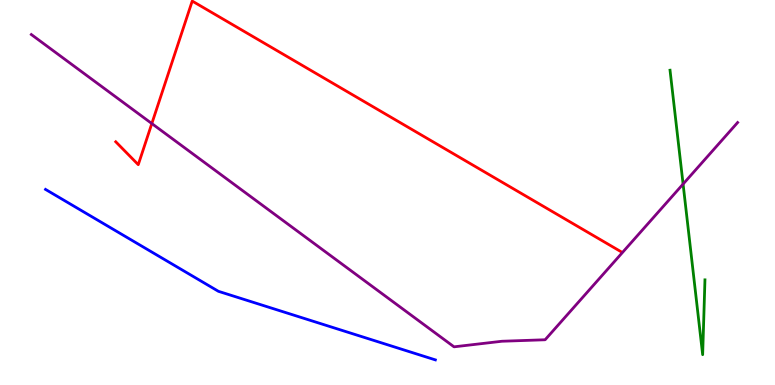[{'lines': ['blue', 'red'], 'intersections': []}, {'lines': ['green', 'red'], 'intersections': []}, {'lines': ['purple', 'red'], 'intersections': [{'x': 1.96, 'y': 6.79}]}, {'lines': ['blue', 'green'], 'intersections': []}, {'lines': ['blue', 'purple'], 'intersections': []}, {'lines': ['green', 'purple'], 'intersections': [{'x': 8.81, 'y': 5.22}]}]